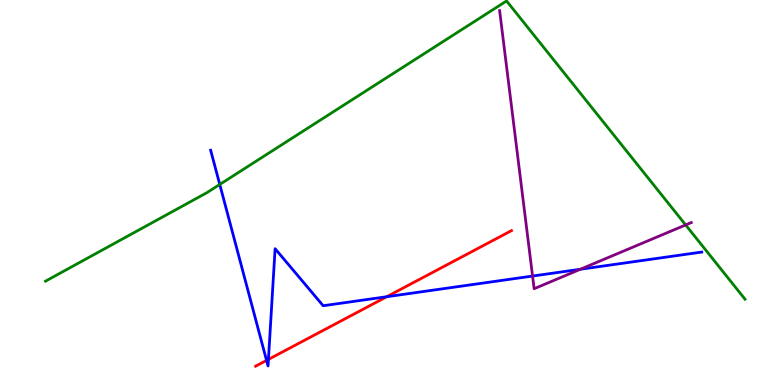[{'lines': ['blue', 'red'], 'intersections': [{'x': 3.44, 'y': 0.639}, {'x': 3.46, 'y': 0.665}, {'x': 4.99, 'y': 2.29}]}, {'lines': ['green', 'red'], 'intersections': []}, {'lines': ['purple', 'red'], 'intersections': []}, {'lines': ['blue', 'green'], 'intersections': [{'x': 2.84, 'y': 5.21}]}, {'lines': ['blue', 'purple'], 'intersections': [{'x': 6.87, 'y': 2.83}, {'x': 7.49, 'y': 3.01}]}, {'lines': ['green', 'purple'], 'intersections': [{'x': 8.85, 'y': 4.16}]}]